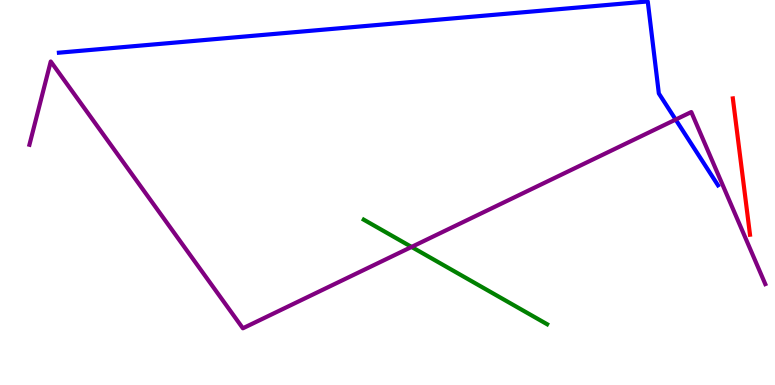[{'lines': ['blue', 'red'], 'intersections': []}, {'lines': ['green', 'red'], 'intersections': []}, {'lines': ['purple', 'red'], 'intersections': []}, {'lines': ['blue', 'green'], 'intersections': []}, {'lines': ['blue', 'purple'], 'intersections': [{'x': 8.72, 'y': 6.89}]}, {'lines': ['green', 'purple'], 'intersections': [{'x': 5.31, 'y': 3.59}]}]